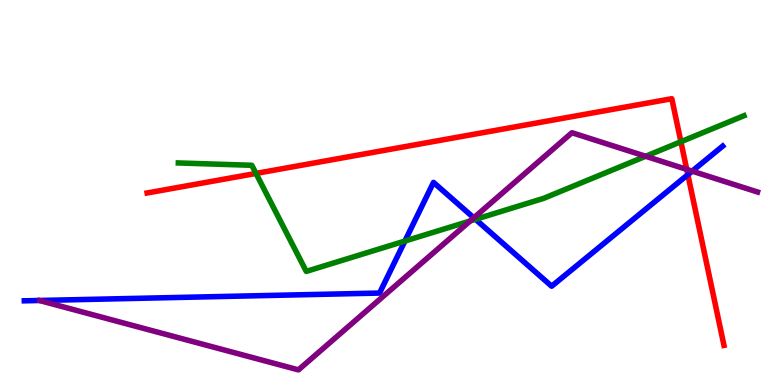[{'lines': ['blue', 'red'], 'intersections': [{'x': 8.88, 'y': 5.46}]}, {'lines': ['green', 'red'], 'intersections': [{'x': 3.3, 'y': 5.5}, {'x': 8.79, 'y': 6.32}]}, {'lines': ['purple', 'red'], 'intersections': [{'x': 8.86, 'y': 5.6}]}, {'lines': ['blue', 'green'], 'intersections': [{'x': 5.22, 'y': 3.74}, {'x': 6.14, 'y': 4.3}]}, {'lines': ['blue', 'purple'], 'intersections': [{'x': 6.11, 'y': 4.34}, {'x': 8.93, 'y': 5.56}]}, {'lines': ['green', 'purple'], 'intersections': [{'x': 6.07, 'y': 4.26}, {'x': 8.33, 'y': 5.94}]}]